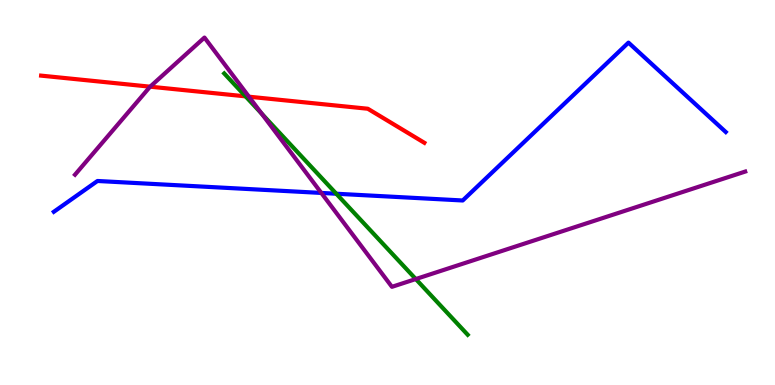[{'lines': ['blue', 'red'], 'intersections': []}, {'lines': ['green', 'red'], 'intersections': [{'x': 3.17, 'y': 7.5}]}, {'lines': ['purple', 'red'], 'intersections': [{'x': 1.94, 'y': 7.75}, {'x': 3.21, 'y': 7.49}]}, {'lines': ['blue', 'green'], 'intersections': [{'x': 4.34, 'y': 4.97}]}, {'lines': ['blue', 'purple'], 'intersections': [{'x': 4.15, 'y': 4.99}]}, {'lines': ['green', 'purple'], 'intersections': [{'x': 3.38, 'y': 7.05}, {'x': 5.37, 'y': 2.75}]}]